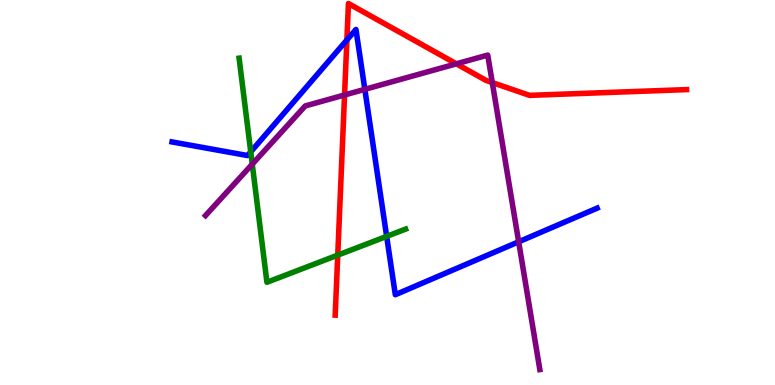[{'lines': ['blue', 'red'], 'intersections': [{'x': 4.48, 'y': 8.96}]}, {'lines': ['green', 'red'], 'intersections': [{'x': 4.36, 'y': 3.37}]}, {'lines': ['purple', 'red'], 'intersections': [{'x': 4.45, 'y': 7.53}, {'x': 5.89, 'y': 8.34}, {'x': 6.35, 'y': 7.86}]}, {'lines': ['blue', 'green'], 'intersections': [{'x': 3.24, 'y': 6.05}, {'x': 4.99, 'y': 3.86}]}, {'lines': ['blue', 'purple'], 'intersections': [{'x': 4.71, 'y': 7.68}, {'x': 6.69, 'y': 3.72}]}, {'lines': ['green', 'purple'], 'intersections': [{'x': 3.25, 'y': 5.74}]}]